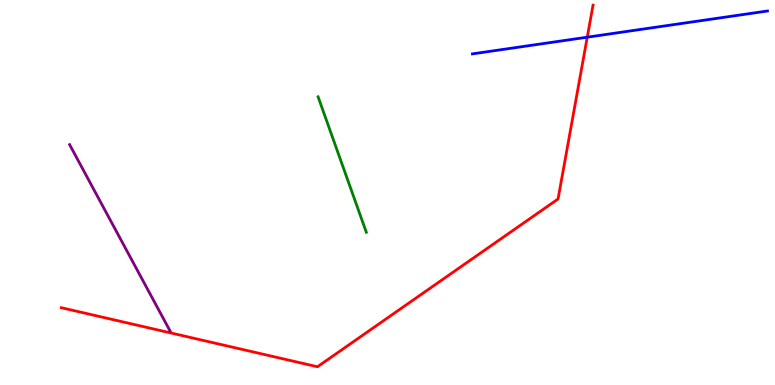[{'lines': ['blue', 'red'], 'intersections': [{'x': 7.58, 'y': 9.03}]}, {'lines': ['green', 'red'], 'intersections': []}, {'lines': ['purple', 'red'], 'intersections': []}, {'lines': ['blue', 'green'], 'intersections': []}, {'lines': ['blue', 'purple'], 'intersections': []}, {'lines': ['green', 'purple'], 'intersections': []}]